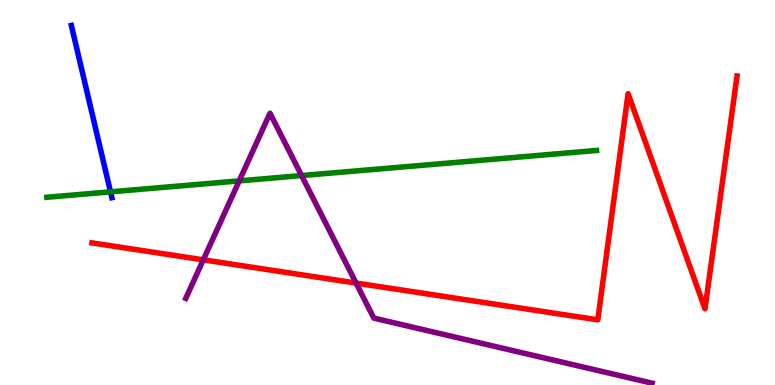[{'lines': ['blue', 'red'], 'intersections': []}, {'lines': ['green', 'red'], 'intersections': []}, {'lines': ['purple', 'red'], 'intersections': [{'x': 2.62, 'y': 3.25}, {'x': 4.59, 'y': 2.65}]}, {'lines': ['blue', 'green'], 'intersections': [{'x': 1.43, 'y': 5.02}]}, {'lines': ['blue', 'purple'], 'intersections': []}, {'lines': ['green', 'purple'], 'intersections': [{'x': 3.09, 'y': 5.3}, {'x': 3.89, 'y': 5.44}]}]